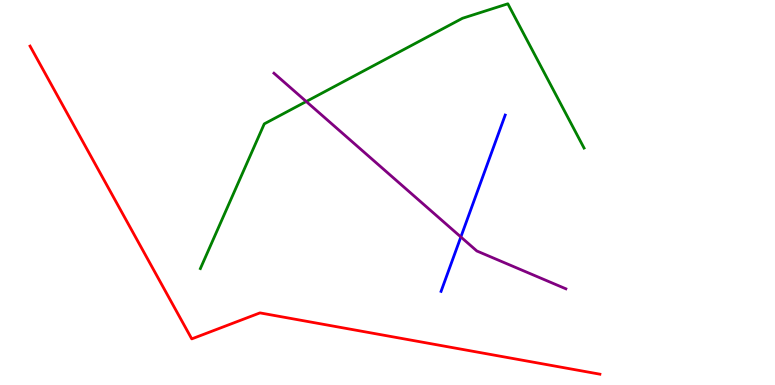[{'lines': ['blue', 'red'], 'intersections': []}, {'lines': ['green', 'red'], 'intersections': []}, {'lines': ['purple', 'red'], 'intersections': []}, {'lines': ['blue', 'green'], 'intersections': []}, {'lines': ['blue', 'purple'], 'intersections': [{'x': 5.95, 'y': 3.84}]}, {'lines': ['green', 'purple'], 'intersections': [{'x': 3.95, 'y': 7.36}]}]